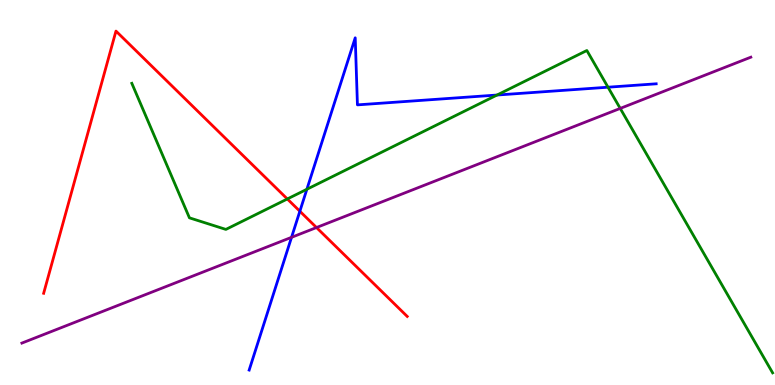[{'lines': ['blue', 'red'], 'intersections': [{'x': 3.87, 'y': 4.51}]}, {'lines': ['green', 'red'], 'intersections': [{'x': 3.71, 'y': 4.83}]}, {'lines': ['purple', 'red'], 'intersections': [{'x': 4.08, 'y': 4.09}]}, {'lines': ['blue', 'green'], 'intersections': [{'x': 3.96, 'y': 5.08}, {'x': 6.41, 'y': 7.53}, {'x': 7.85, 'y': 7.73}]}, {'lines': ['blue', 'purple'], 'intersections': [{'x': 3.76, 'y': 3.84}]}, {'lines': ['green', 'purple'], 'intersections': [{'x': 8.0, 'y': 7.18}]}]